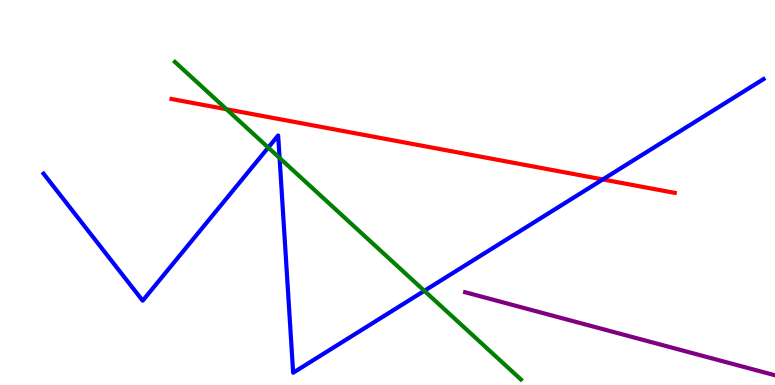[{'lines': ['blue', 'red'], 'intersections': [{'x': 7.78, 'y': 5.34}]}, {'lines': ['green', 'red'], 'intersections': [{'x': 2.92, 'y': 7.16}]}, {'lines': ['purple', 'red'], 'intersections': []}, {'lines': ['blue', 'green'], 'intersections': [{'x': 3.46, 'y': 6.17}, {'x': 3.61, 'y': 5.9}, {'x': 5.48, 'y': 2.45}]}, {'lines': ['blue', 'purple'], 'intersections': []}, {'lines': ['green', 'purple'], 'intersections': []}]